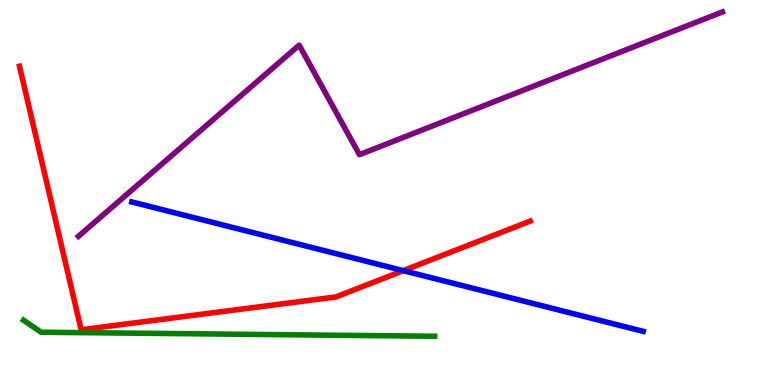[{'lines': ['blue', 'red'], 'intersections': [{'x': 5.2, 'y': 2.97}]}, {'lines': ['green', 'red'], 'intersections': []}, {'lines': ['purple', 'red'], 'intersections': []}, {'lines': ['blue', 'green'], 'intersections': []}, {'lines': ['blue', 'purple'], 'intersections': []}, {'lines': ['green', 'purple'], 'intersections': []}]